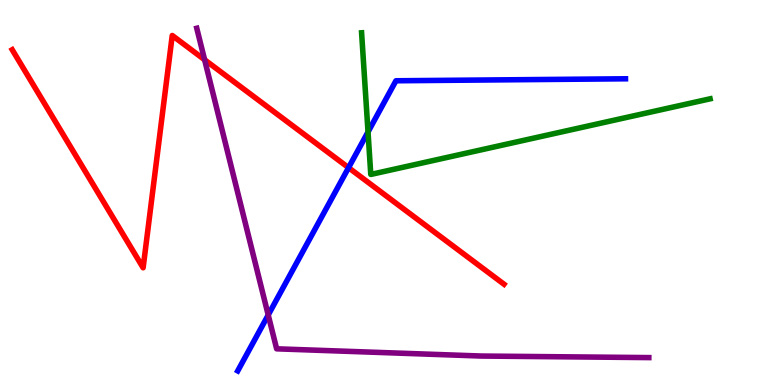[{'lines': ['blue', 'red'], 'intersections': [{'x': 4.5, 'y': 5.65}]}, {'lines': ['green', 'red'], 'intersections': []}, {'lines': ['purple', 'red'], 'intersections': [{'x': 2.64, 'y': 8.45}]}, {'lines': ['blue', 'green'], 'intersections': [{'x': 4.75, 'y': 6.57}]}, {'lines': ['blue', 'purple'], 'intersections': [{'x': 3.46, 'y': 1.82}]}, {'lines': ['green', 'purple'], 'intersections': []}]